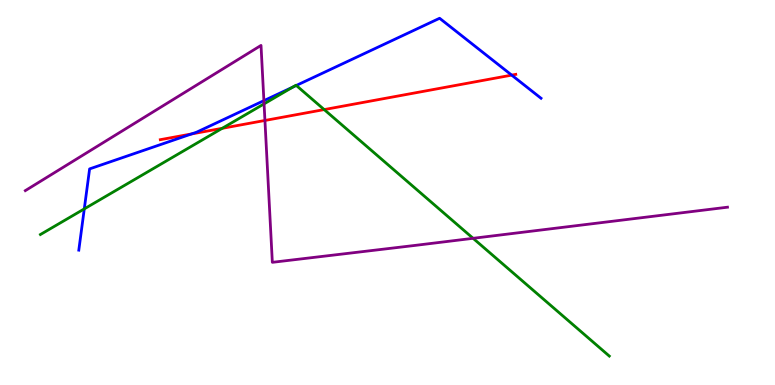[{'lines': ['blue', 'red'], 'intersections': [{'x': 2.47, 'y': 6.52}, {'x': 6.6, 'y': 8.05}]}, {'lines': ['green', 'red'], 'intersections': [{'x': 2.87, 'y': 6.67}, {'x': 4.18, 'y': 7.15}]}, {'lines': ['purple', 'red'], 'intersections': [{'x': 3.42, 'y': 6.87}]}, {'lines': ['blue', 'green'], 'intersections': [{'x': 1.09, 'y': 4.57}, {'x': 3.78, 'y': 7.74}, {'x': 3.82, 'y': 7.78}]}, {'lines': ['blue', 'purple'], 'intersections': [{'x': 3.41, 'y': 7.39}]}, {'lines': ['green', 'purple'], 'intersections': [{'x': 3.41, 'y': 7.3}, {'x': 6.1, 'y': 3.81}]}]